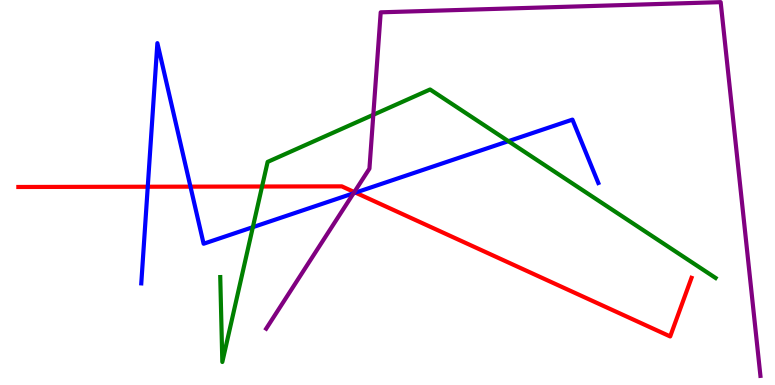[{'lines': ['blue', 'red'], 'intersections': [{'x': 1.91, 'y': 5.15}, {'x': 2.46, 'y': 5.15}, {'x': 4.59, 'y': 5.0}]}, {'lines': ['green', 'red'], 'intersections': [{'x': 3.38, 'y': 5.16}]}, {'lines': ['purple', 'red'], 'intersections': [{'x': 4.57, 'y': 5.01}]}, {'lines': ['blue', 'green'], 'intersections': [{'x': 3.26, 'y': 4.1}, {'x': 6.56, 'y': 6.33}]}, {'lines': ['blue', 'purple'], 'intersections': [{'x': 4.56, 'y': 4.98}]}, {'lines': ['green', 'purple'], 'intersections': [{'x': 4.82, 'y': 7.02}]}]